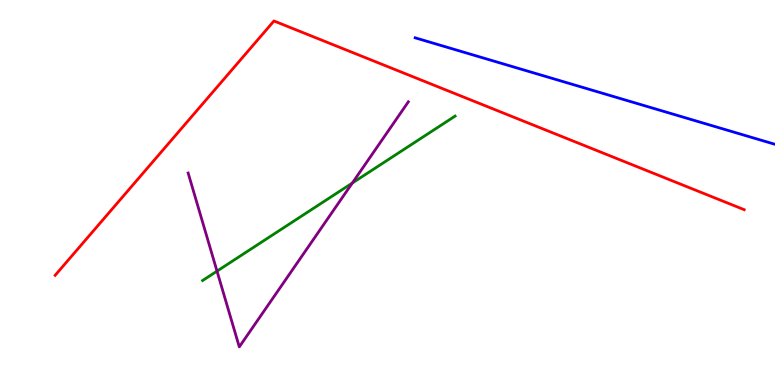[{'lines': ['blue', 'red'], 'intersections': []}, {'lines': ['green', 'red'], 'intersections': []}, {'lines': ['purple', 'red'], 'intersections': []}, {'lines': ['blue', 'green'], 'intersections': []}, {'lines': ['blue', 'purple'], 'intersections': []}, {'lines': ['green', 'purple'], 'intersections': [{'x': 2.8, 'y': 2.96}, {'x': 4.55, 'y': 5.25}]}]